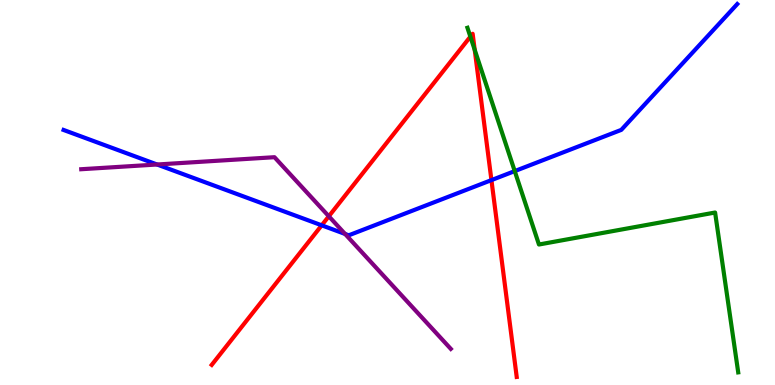[{'lines': ['blue', 'red'], 'intersections': [{'x': 4.15, 'y': 4.15}, {'x': 6.34, 'y': 5.32}]}, {'lines': ['green', 'red'], 'intersections': [{'x': 6.07, 'y': 9.05}, {'x': 6.13, 'y': 8.71}]}, {'lines': ['purple', 'red'], 'intersections': [{'x': 4.24, 'y': 4.38}]}, {'lines': ['blue', 'green'], 'intersections': [{'x': 6.64, 'y': 5.56}]}, {'lines': ['blue', 'purple'], 'intersections': [{'x': 2.03, 'y': 5.73}, {'x': 4.45, 'y': 3.92}]}, {'lines': ['green', 'purple'], 'intersections': []}]